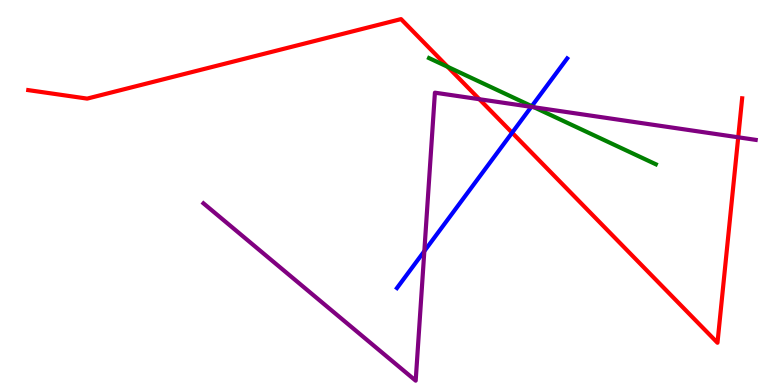[{'lines': ['blue', 'red'], 'intersections': [{'x': 6.61, 'y': 6.55}]}, {'lines': ['green', 'red'], 'intersections': [{'x': 5.78, 'y': 8.26}]}, {'lines': ['purple', 'red'], 'intersections': [{'x': 6.19, 'y': 7.42}, {'x': 9.53, 'y': 6.43}]}, {'lines': ['blue', 'green'], 'intersections': [{'x': 6.86, 'y': 7.24}]}, {'lines': ['blue', 'purple'], 'intersections': [{'x': 5.48, 'y': 3.48}, {'x': 6.86, 'y': 7.22}]}, {'lines': ['green', 'purple'], 'intersections': [{'x': 6.89, 'y': 7.21}]}]